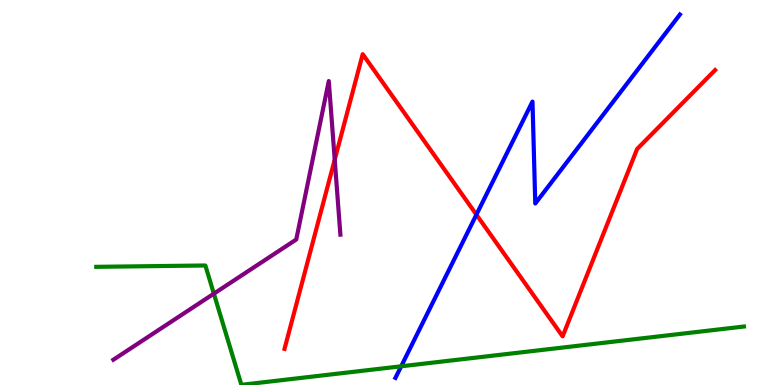[{'lines': ['blue', 'red'], 'intersections': [{'x': 6.15, 'y': 4.42}]}, {'lines': ['green', 'red'], 'intersections': []}, {'lines': ['purple', 'red'], 'intersections': [{'x': 4.32, 'y': 5.85}]}, {'lines': ['blue', 'green'], 'intersections': [{'x': 5.18, 'y': 0.486}]}, {'lines': ['blue', 'purple'], 'intersections': []}, {'lines': ['green', 'purple'], 'intersections': [{'x': 2.76, 'y': 2.37}]}]